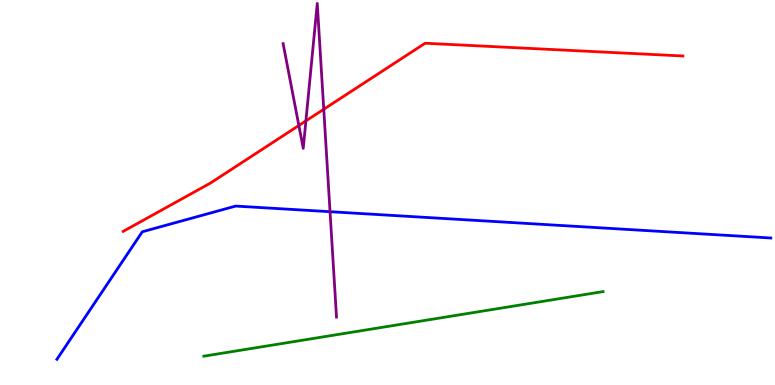[{'lines': ['blue', 'red'], 'intersections': []}, {'lines': ['green', 'red'], 'intersections': []}, {'lines': ['purple', 'red'], 'intersections': [{'x': 3.86, 'y': 6.74}, {'x': 3.95, 'y': 6.86}, {'x': 4.18, 'y': 7.16}]}, {'lines': ['blue', 'green'], 'intersections': []}, {'lines': ['blue', 'purple'], 'intersections': [{'x': 4.26, 'y': 4.5}]}, {'lines': ['green', 'purple'], 'intersections': []}]